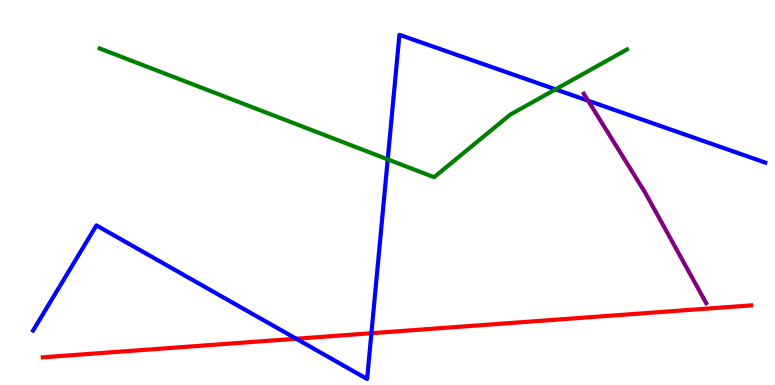[{'lines': ['blue', 'red'], 'intersections': [{'x': 3.82, 'y': 1.2}, {'x': 4.79, 'y': 1.34}]}, {'lines': ['green', 'red'], 'intersections': []}, {'lines': ['purple', 'red'], 'intersections': []}, {'lines': ['blue', 'green'], 'intersections': [{'x': 5.0, 'y': 5.86}, {'x': 7.17, 'y': 7.68}]}, {'lines': ['blue', 'purple'], 'intersections': [{'x': 7.59, 'y': 7.38}]}, {'lines': ['green', 'purple'], 'intersections': []}]